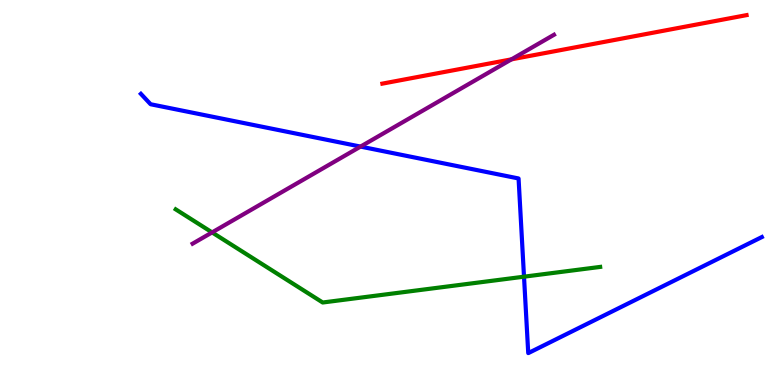[{'lines': ['blue', 'red'], 'intersections': []}, {'lines': ['green', 'red'], 'intersections': []}, {'lines': ['purple', 'red'], 'intersections': [{'x': 6.6, 'y': 8.46}]}, {'lines': ['blue', 'green'], 'intersections': [{'x': 6.76, 'y': 2.81}]}, {'lines': ['blue', 'purple'], 'intersections': [{'x': 4.65, 'y': 6.19}]}, {'lines': ['green', 'purple'], 'intersections': [{'x': 2.74, 'y': 3.96}]}]